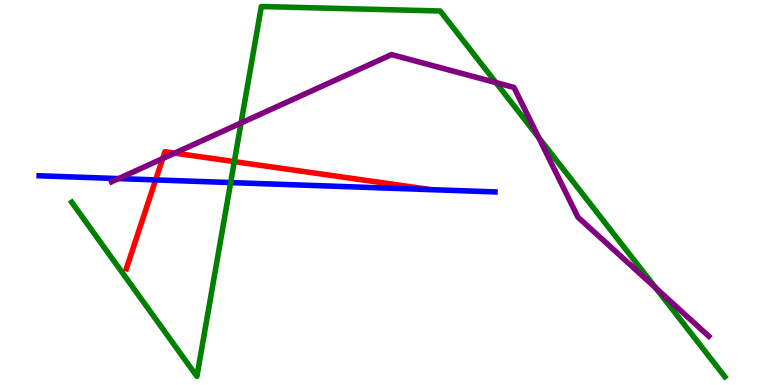[{'lines': ['blue', 'red'], 'intersections': [{'x': 2.01, 'y': 5.33}]}, {'lines': ['green', 'red'], 'intersections': [{'x': 3.02, 'y': 5.8}]}, {'lines': ['purple', 'red'], 'intersections': [{'x': 2.1, 'y': 5.88}, {'x': 2.25, 'y': 6.02}]}, {'lines': ['blue', 'green'], 'intersections': [{'x': 2.98, 'y': 5.26}]}, {'lines': ['blue', 'purple'], 'intersections': [{'x': 1.53, 'y': 5.36}]}, {'lines': ['green', 'purple'], 'intersections': [{'x': 3.11, 'y': 6.81}, {'x': 6.4, 'y': 7.85}, {'x': 6.95, 'y': 6.43}, {'x': 8.46, 'y': 2.52}]}]